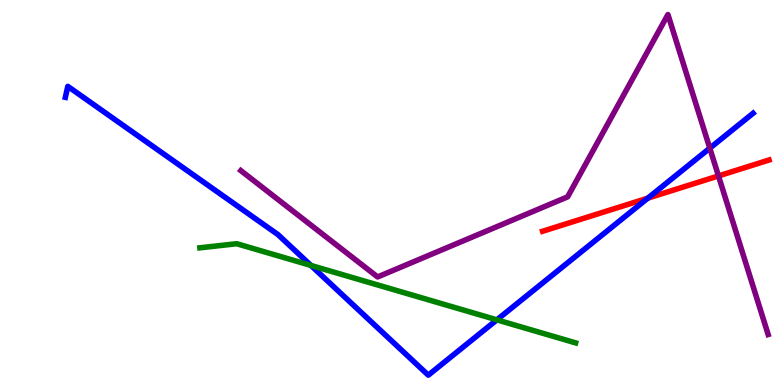[{'lines': ['blue', 'red'], 'intersections': [{'x': 8.36, 'y': 4.85}]}, {'lines': ['green', 'red'], 'intersections': []}, {'lines': ['purple', 'red'], 'intersections': [{'x': 9.27, 'y': 5.43}]}, {'lines': ['blue', 'green'], 'intersections': [{'x': 4.01, 'y': 3.11}, {'x': 6.41, 'y': 1.69}]}, {'lines': ['blue', 'purple'], 'intersections': [{'x': 9.16, 'y': 6.15}]}, {'lines': ['green', 'purple'], 'intersections': []}]